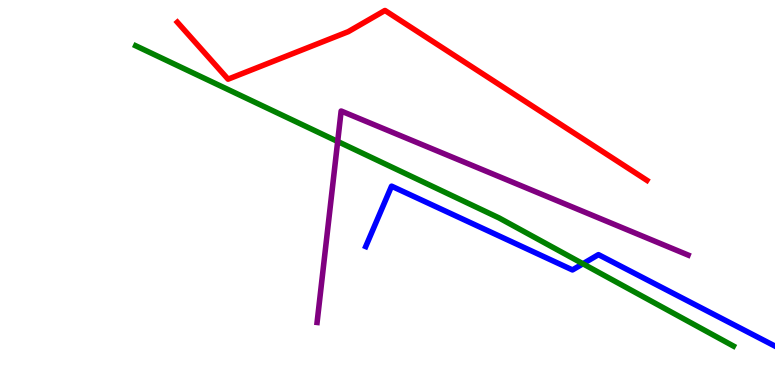[{'lines': ['blue', 'red'], 'intersections': []}, {'lines': ['green', 'red'], 'intersections': []}, {'lines': ['purple', 'red'], 'intersections': []}, {'lines': ['blue', 'green'], 'intersections': [{'x': 7.52, 'y': 3.15}]}, {'lines': ['blue', 'purple'], 'intersections': []}, {'lines': ['green', 'purple'], 'intersections': [{'x': 4.36, 'y': 6.33}]}]